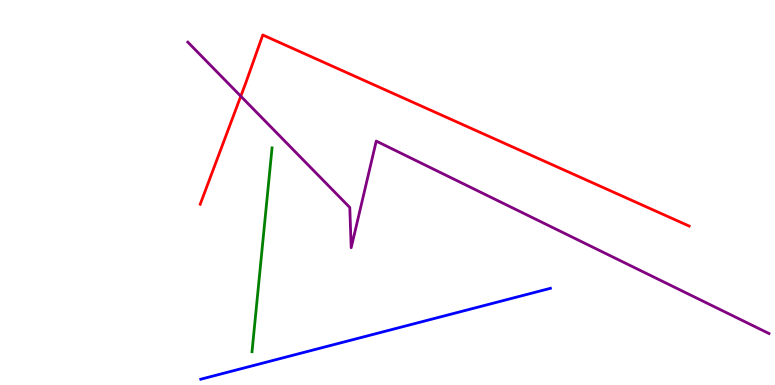[{'lines': ['blue', 'red'], 'intersections': []}, {'lines': ['green', 'red'], 'intersections': []}, {'lines': ['purple', 'red'], 'intersections': [{'x': 3.11, 'y': 7.5}]}, {'lines': ['blue', 'green'], 'intersections': []}, {'lines': ['blue', 'purple'], 'intersections': []}, {'lines': ['green', 'purple'], 'intersections': []}]